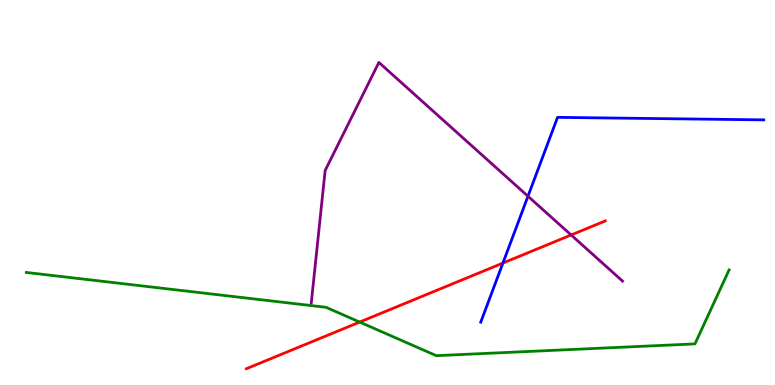[{'lines': ['blue', 'red'], 'intersections': [{'x': 6.49, 'y': 3.17}]}, {'lines': ['green', 'red'], 'intersections': [{'x': 4.64, 'y': 1.63}]}, {'lines': ['purple', 'red'], 'intersections': [{'x': 7.37, 'y': 3.9}]}, {'lines': ['blue', 'green'], 'intersections': []}, {'lines': ['blue', 'purple'], 'intersections': [{'x': 6.81, 'y': 4.9}]}, {'lines': ['green', 'purple'], 'intersections': []}]